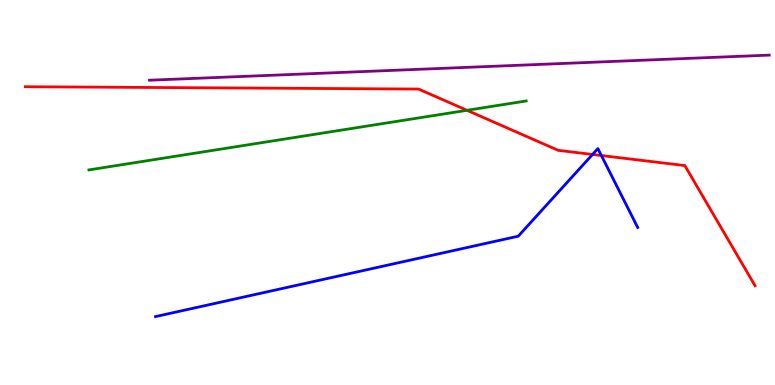[{'lines': ['blue', 'red'], 'intersections': [{'x': 7.65, 'y': 5.99}, {'x': 7.76, 'y': 5.96}]}, {'lines': ['green', 'red'], 'intersections': [{'x': 6.03, 'y': 7.13}]}, {'lines': ['purple', 'red'], 'intersections': []}, {'lines': ['blue', 'green'], 'intersections': []}, {'lines': ['blue', 'purple'], 'intersections': []}, {'lines': ['green', 'purple'], 'intersections': []}]